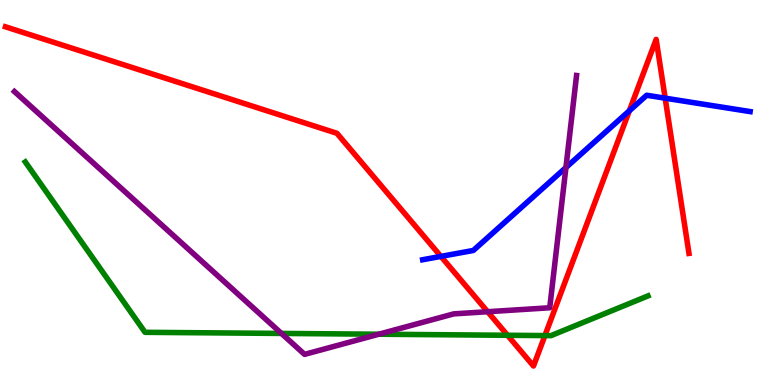[{'lines': ['blue', 'red'], 'intersections': [{'x': 5.69, 'y': 3.34}, {'x': 8.12, 'y': 7.12}, {'x': 8.58, 'y': 7.45}]}, {'lines': ['green', 'red'], 'intersections': [{'x': 6.55, 'y': 1.29}, {'x': 7.03, 'y': 1.28}]}, {'lines': ['purple', 'red'], 'intersections': [{'x': 6.29, 'y': 1.9}]}, {'lines': ['blue', 'green'], 'intersections': []}, {'lines': ['blue', 'purple'], 'intersections': [{'x': 7.3, 'y': 5.65}]}, {'lines': ['green', 'purple'], 'intersections': [{'x': 3.63, 'y': 1.34}, {'x': 4.89, 'y': 1.32}]}]